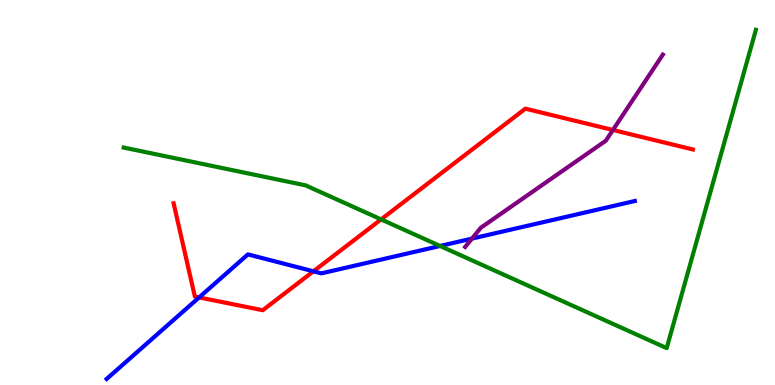[{'lines': ['blue', 'red'], 'intersections': [{'x': 2.57, 'y': 2.27}, {'x': 4.04, 'y': 2.95}]}, {'lines': ['green', 'red'], 'intersections': [{'x': 4.92, 'y': 4.3}]}, {'lines': ['purple', 'red'], 'intersections': [{'x': 7.91, 'y': 6.62}]}, {'lines': ['blue', 'green'], 'intersections': [{'x': 5.68, 'y': 3.61}]}, {'lines': ['blue', 'purple'], 'intersections': [{'x': 6.09, 'y': 3.8}]}, {'lines': ['green', 'purple'], 'intersections': []}]